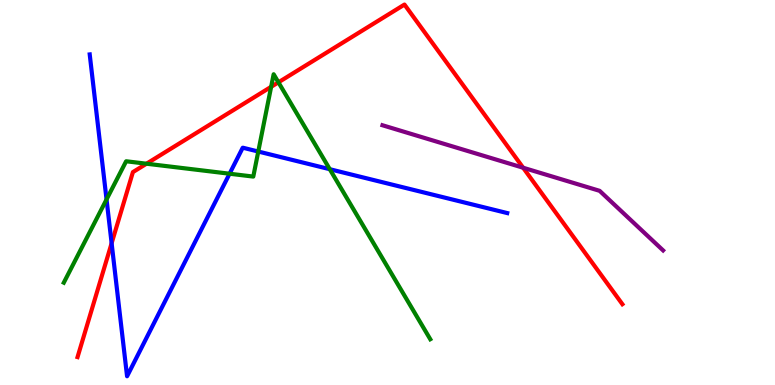[{'lines': ['blue', 'red'], 'intersections': [{'x': 1.44, 'y': 3.68}]}, {'lines': ['green', 'red'], 'intersections': [{'x': 1.89, 'y': 5.75}, {'x': 3.5, 'y': 7.75}, {'x': 3.59, 'y': 7.86}]}, {'lines': ['purple', 'red'], 'intersections': [{'x': 6.75, 'y': 5.64}]}, {'lines': ['blue', 'green'], 'intersections': [{'x': 1.37, 'y': 4.82}, {'x': 2.96, 'y': 5.49}, {'x': 3.33, 'y': 6.06}, {'x': 4.26, 'y': 5.61}]}, {'lines': ['blue', 'purple'], 'intersections': []}, {'lines': ['green', 'purple'], 'intersections': []}]